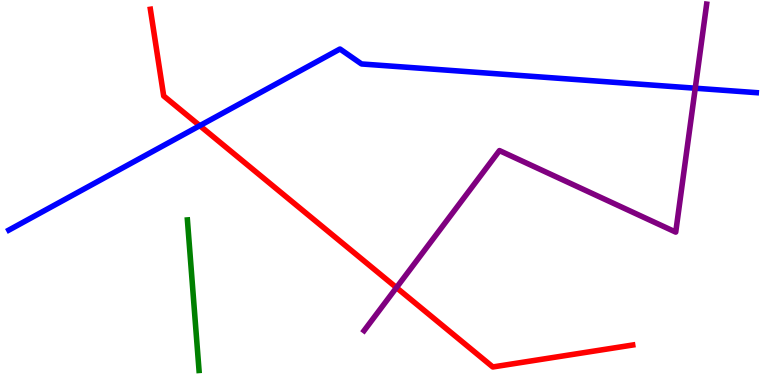[{'lines': ['blue', 'red'], 'intersections': [{'x': 2.58, 'y': 6.74}]}, {'lines': ['green', 'red'], 'intersections': []}, {'lines': ['purple', 'red'], 'intersections': [{'x': 5.12, 'y': 2.53}]}, {'lines': ['blue', 'green'], 'intersections': []}, {'lines': ['blue', 'purple'], 'intersections': [{'x': 8.97, 'y': 7.71}]}, {'lines': ['green', 'purple'], 'intersections': []}]